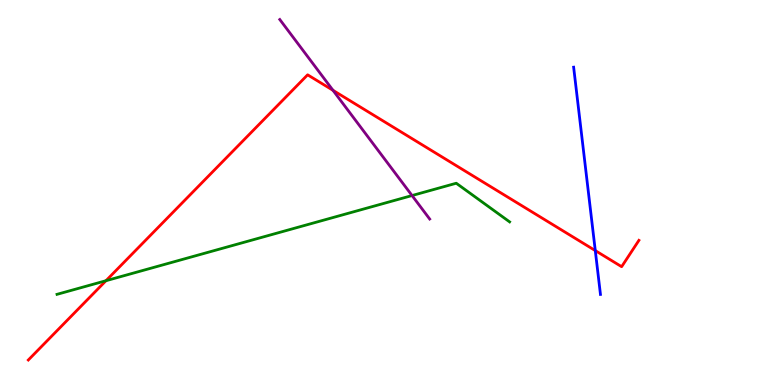[{'lines': ['blue', 'red'], 'intersections': [{'x': 7.68, 'y': 3.49}]}, {'lines': ['green', 'red'], 'intersections': [{'x': 1.37, 'y': 2.71}]}, {'lines': ['purple', 'red'], 'intersections': [{'x': 4.3, 'y': 7.65}]}, {'lines': ['blue', 'green'], 'intersections': []}, {'lines': ['blue', 'purple'], 'intersections': []}, {'lines': ['green', 'purple'], 'intersections': [{'x': 5.32, 'y': 4.92}]}]